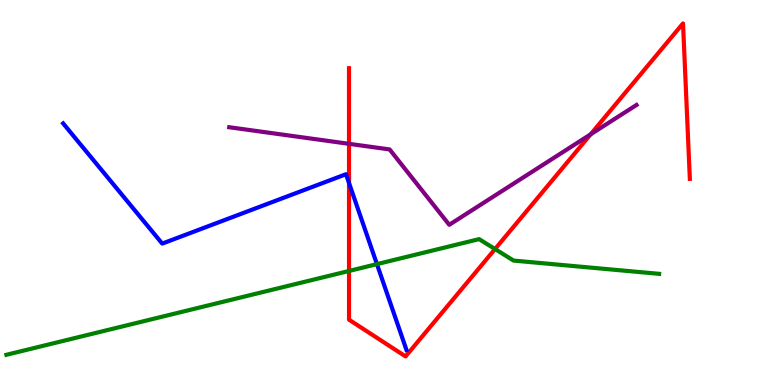[{'lines': ['blue', 'red'], 'intersections': [{'x': 4.5, 'y': 5.25}]}, {'lines': ['green', 'red'], 'intersections': [{'x': 4.5, 'y': 2.96}, {'x': 6.39, 'y': 3.53}]}, {'lines': ['purple', 'red'], 'intersections': [{'x': 4.5, 'y': 6.26}, {'x': 7.62, 'y': 6.51}]}, {'lines': ['blue', 'green'], 'intersections': [{'x': 4.86, 'y': 3.14}]}, {'lines': ['blue', 'purple'], 'intersections': []}, {'lines': ['green', 'purple'], 'intersections': []}]